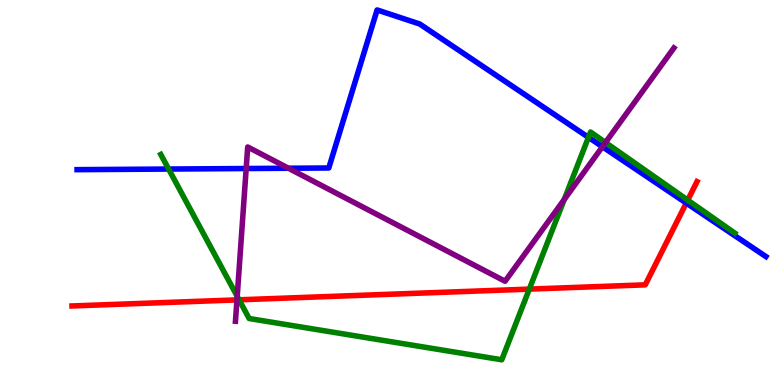[{'lines': ['blue', 'red'], 'intersections': [{'x': 8.85, 'y': 4.73}]}, {'lines': ['green', 'red'], 'intersections': [{'x': 3.08, 'y': 2.21}, {'x': 6.83, 'y': 2.49}, {'x': 8.87, 'y': 4.8}]}, {'lines': ['purple', 'red'], 'intersections': [{'x': 3.06, 'y': 2.21}]}, {'lines': ['blue', 'green'], 'intersections': [{'x': 2.18, 'y': 5.61}, {'x': 7.59, 'y': 6.43}]}, {'lines': ['blue', 'purple'], 'intersections': [{'x': 3.18, 'y': 5.62}, {'x': 3.72, 'y': 5.63}, {'x': 7.77, 'y': 6.19}]}, {'lines': ['green', 'purple'], 'intersections': [{'x': 3.06, 'y': 2.3}, {'x': 7.28, 'y': 4.82}, {'x': 7.81, 'y': 6.3}]}]